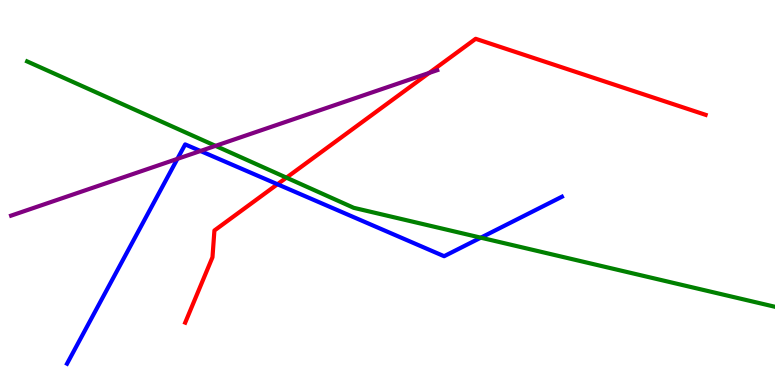[{'lines': ['blue', 'red'], 'intersections': [{'x': 3.58, 'y': 5.21}]}, {'lines': ['green', 'red'], 'intersections': [{'x': 3.7, 'y': 5.39}]}, {'lines': ['purple', 'red'], 'intersections': [{'x': 5.54, 'y': 8.11}]}, {'lines': ['blue', 'green'], 'intersections': [{'x': 6.2, 'y': 3.83}]}, {'lines': ['blue', 'purple'], 'intersections': [{'x': 2.29, 'y': 5.87}, {'x': 2.59, 'y': 6.08}]}, {'lines': ['green', 'purple'], 'intersections': [{'x': 2.78, 'y': 6.21}]}]